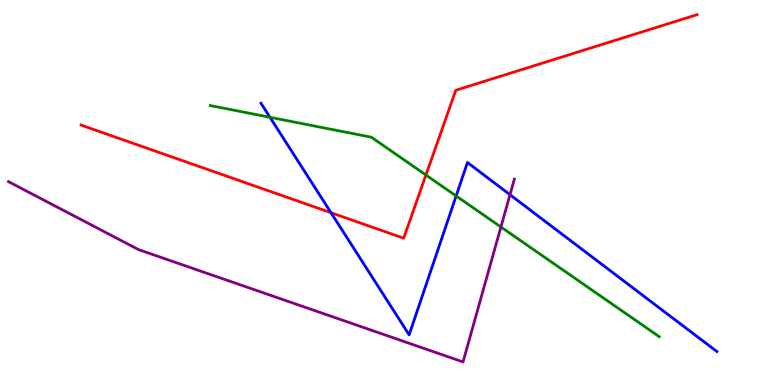[{'lines': ['blue', 'red'], 'intersections': [{'x': 4.27, 'y': 4.47}]}, {'lines': ['green', 'red'], 'intersections': [{'x': 5.5, 'y': 5.45}]}, {'lines': ['purple', 'red'], 'intersections': []}, {'lines': ['blue', 'green'], 'intersections': [{'x': 3.48, 'y': 6.95}, {'x': 5.89, 'y': 4.91}]}, {'lines': ['blue', 'purple'], 'intersections': [{'x': 6.58, 'y': 4.94}]}, {'lines': ['green', 'purple'], 'intersections': [{'x': 6.46, 'y': 4.1}]}]